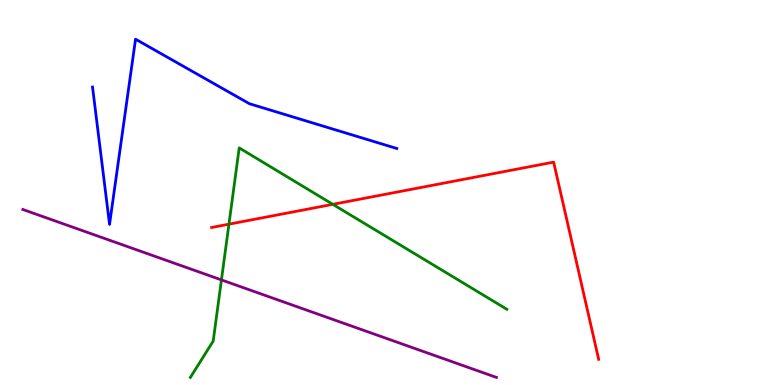[{'lines': ['blue', 'red'], 'intersections': []}, {'lines': ['green', 'red'], 'intersections': [{'x': 2.95, 'y': 4.18}, {'x': 4.29, 'y': 4.69}]}, {'lines': ['purple', 'red'], 'intersections': []}, {'lines': ['blue', 'green'], 'intersections': []}, {'lines': ['blue', 'purple'], 'intersections': []}, {'lines': ['green', 'purple'], 'intersections': [{'x': 2.86, 'y': 2.73}]}]